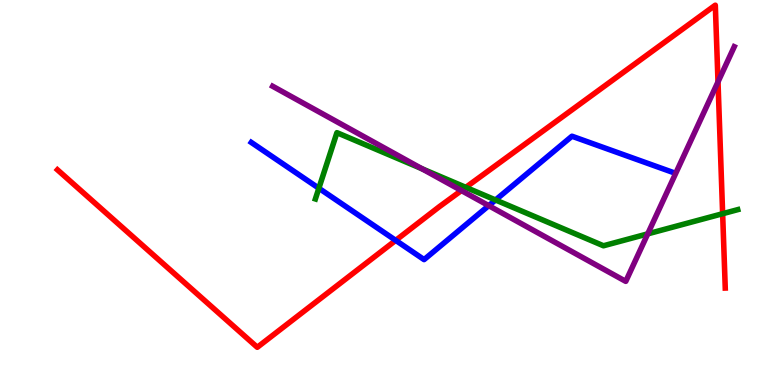[{'lines': ['blue', 'red'], 'intersections': [{'x': 5.11, 'y': 3.76}]}, {'lines': ['green', 'red'], 'intersections': [{'x': 6.01, 'y': 5.13}, {'x': 9.32, 'y': 4.45}]}, {'lines': ['purple', 'red'], 'intersections': [{'x': 5.95, 'y': 5.05}, {'x': 9.26, 'y': 7.87}]}, {'lines': ['blue', 'green'], 'intersections': [{'x': 4.11, 'y': 5.11}, {'x': 6.39, 'y': 4.81}]}, {'lines': ['blue', 'purple'], 'intersections': [{'x': 6.31, 'y': 4.66}]}, {'lines': ['green', 'purple'], 'intersections': [{'x': 5.44, 'y': 5.62}, {'x': 8.36, 'y': 3.93}]}]